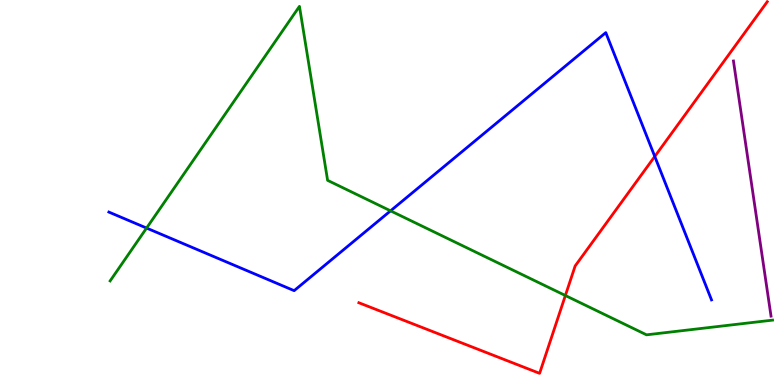[{'lines': ['blue', 'red'], 'intersections': [{'x': 8.45, 'y': 5.94}]}, {'lines': ['green', 'red'], 'intersections': [{'x': 7.3, 'y': 2.32}]}, {'lines': ['purple', 'red'], 'intersections': []}, {'lines': ['blue', 'green'], 'intersections': [{'x': 1.89, 'y': 4.08}, {'x': 5.04, 'y': 4.52}]}, {'lines': ['blue', 'purple'], 'intersections': []}, {'lines': ['green', 'purple'], 'intersections': []}]